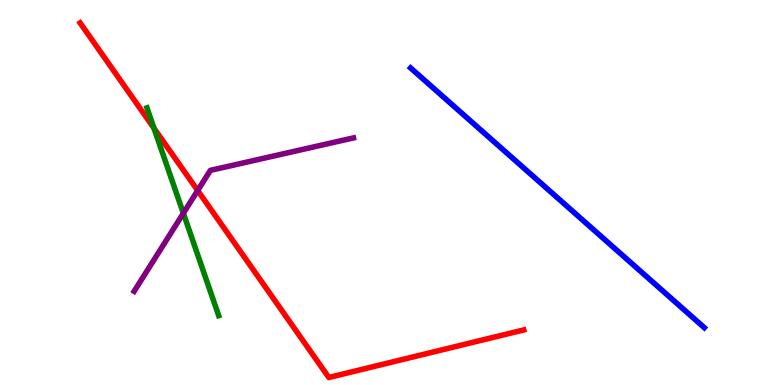[{'lines': ['blue', 'red'], 'intersections': []}, {'lines': ['green', 'red'], 'intersections': [{'x': 1.99, 'y': 6.67}]}, {'lines': ['purple', 'red'], 'intersections': [{'x': 2.55, 'y': 5.05}]}, {'lines': ['blue', 'green'], 'intersections': []}, {'lines': ['blue', 'purple'], 'intersections': []}, {'lines': ['green', 'purple'], 'intersections': [{'x': 2.37, 'y': 4.46}]}]